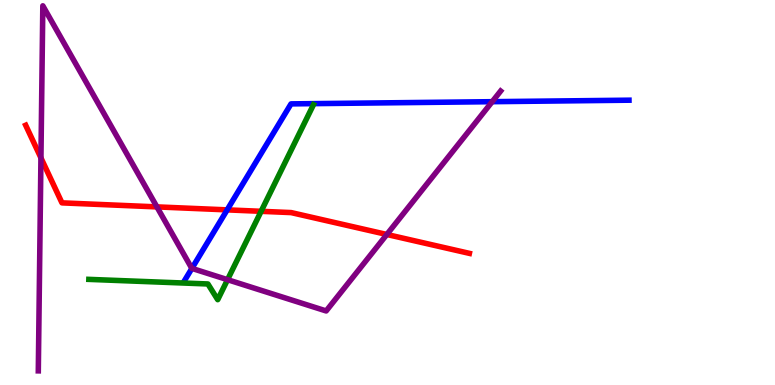[{'lines': ['blue', 'red'], 'intersections': [{'x': 2.93, 'y': 4.55}]}, {'lines': ['green', 'red'], 'intersections': [{'x': 3.37, 'y': 4.51}]}, {'lines': ['purple', 'red'], 'intersections': [{'x': 0.528, 'y': 5.9}, {'x': 2.02, 'y': 4.63}, {'x': 4.99, 'y': 3.91}]}, {'lines': ['blue', 'green'], 'intersections': []}, {'lines': ['blue', 'purple'], 'intersections': [{'x': 2.48, 'y': 3.03}, {'x': 6.35, 'y': 7.36}]}, {'lines': ['green', 'purple'], 'intersections': [{'x': 2.94, 'y': 2.74}]}]